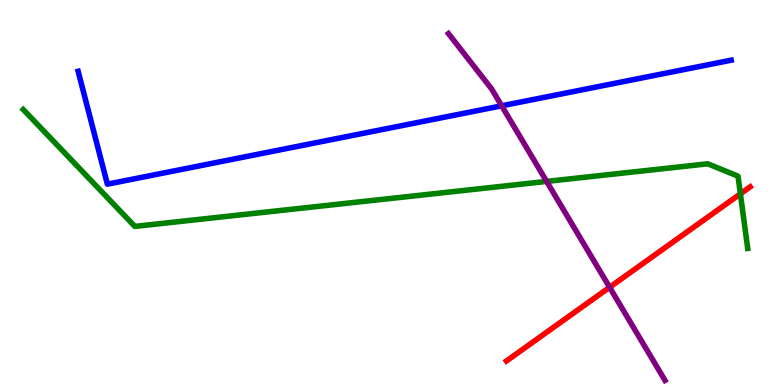[{'lines': ['blue', 'red'], 'intersections': []}, {'lines': ['green', 'red'], 'intersections': [{'x': 9.55, 'y': 4.97}]}, {'lines': ['purple', 'red'], 'intersections': [{'x': 7.87, 'y': 2.54}]}, {'lines': ['blue', 'green'], 'intersections': []}, {'lines': ['blue', 'purple'], 'intersections': [{'x': 6.47, 'y': 7.25}]}, {'lines': ['green', 'purple'], 'intersections': [{'x': 7.05, 'y': 5.29}]}]